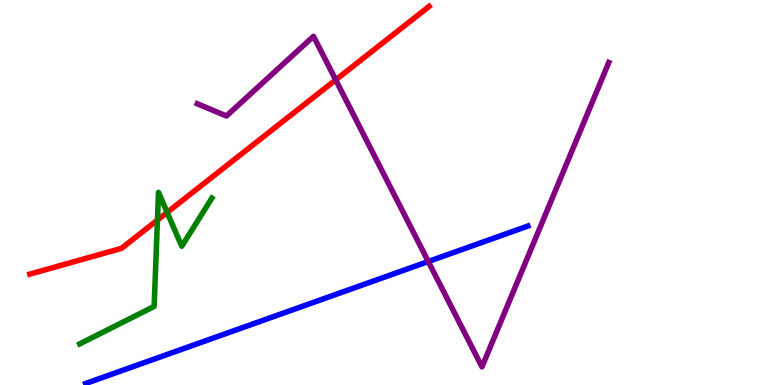[{'lines': ['blue', 'red'], 'intersections': []}, {'lines': ['green', 'red'], 'intersections': [{'x': 2.03, 'y': 4.28}, {'x': 2.16, 'y': 4.48}]}, {'lines': ['purple', 'red'], 'intersections': [{'x': 4.33, 'y': 7.93}]}, {'lines': ['blue', 'green'], 'intersections': []}, {'lines': ['blue', 'purple'], 'intersections': [{'x': 5.53, 'y': 3.21}]}, {'lines': ['green', 'purple'], 'intersections': []}]